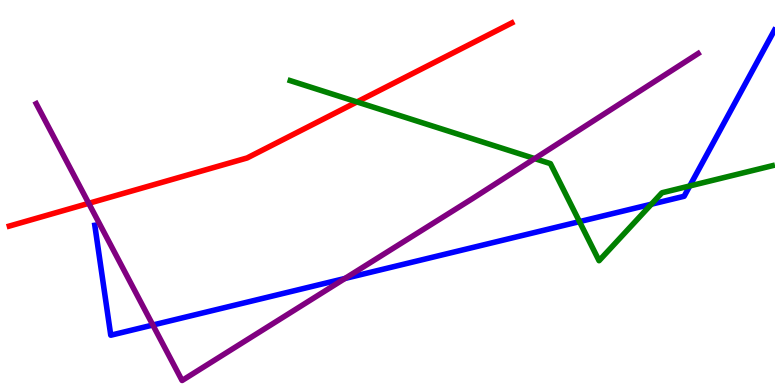[{'lines': ['blue', 'red'], 'intersections': []}, {'lines': ['green', 'red'], 'intersections': [{'x': 4.61, 'y': 7.35}]}, {'lines': ['purple', 'red'], 'intersections': [{'x': 1.14, 'y': 4.72}]}, {'lines': ['blue', 'green'], 'intersections': [{'x': 7.48, 'y': 4.24}, {'x': 8.4, 'y': 4.7}, {'x': 8.9, 'y': 5.17}]}, {'lines': ['blue', 'purple'], 'intersections': [{'x': 1.97, 'y': 1.56}, {'x': 4.45, 'y': 2.77}]}, {'lines': ['green', 'purple'], 'intersections': [{'x': 6.9, 'y': 5.88}]}]